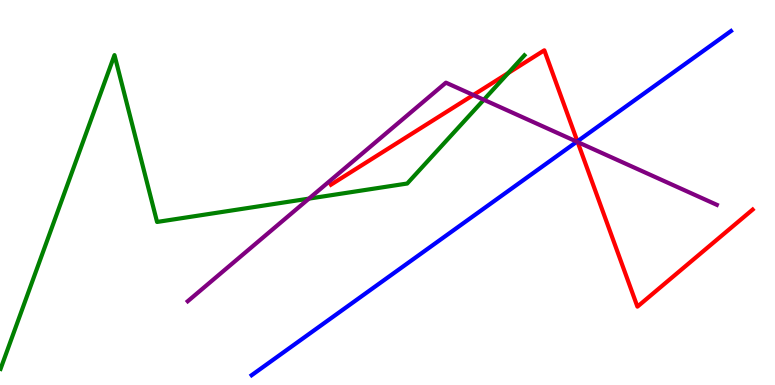[{'lines': ['blue', 'red'], 'intersections': [{'x': 7.45, 'y': 6.33}]}, {'lines': ['green', 'red'], 'intersections': [{'x': 6.56, 'y': 8.1}]}, {'lines': ['purple', 'red'], 'intersections': [{'x': 6.11, 'y': 7.53}, {'x': 7.45, 'y': 6.31}]}, {'lines': ['blue', 'green'], 'intersections': []}, {'lines': ['blue', 'purple'], 'intersections': [{'x': 7.44, 'y': 6.32}]}, {'lines': ['green', 'purple'], 'intersections': [{'x': 3.99, 'y': 4.84}, {'x': 6.24, 'y': 7.41}]}]